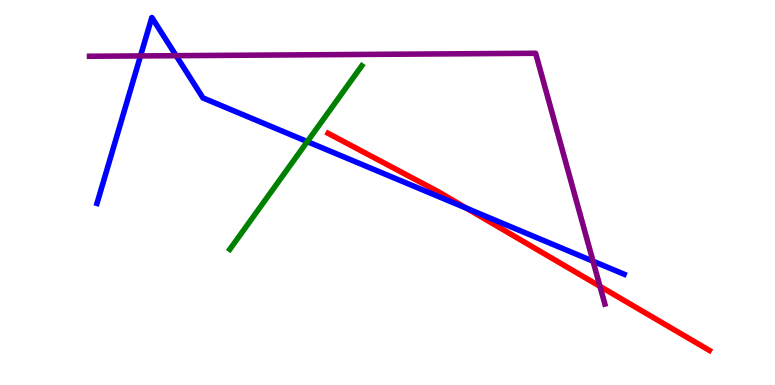[{'lines': ['blue', 'red'], 'intersections': [{'x': 6.02, 'y': 4.59}]}, {'lines': ['green', 'red'], 'intersections': []}, {'lines': ['purple', 'red'], 'intersections': [{'x': 7.74, 'y': 2.56}]}, {'lines': ['blue', 'green'], 'intersections': [{'x': 3.96, 'y': 6.32}]}, {'lines': ['blue', 'purple'], 'intersections': [{'x': 1.81, 'y': 8.55}, {'x': 2.27, 'y': 8.55}, {'x': 7.65, 'y': 3.22}]}, {'lines': ['green', 'purple'], 'intersections': []}]